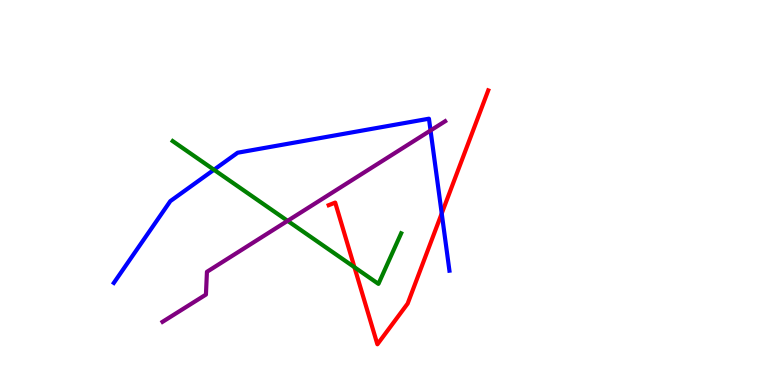[{'lines': ['blue', 'red'], 'intersections': [{'x': 5.7, 'y': 4.46}]}, {'lines': ['green', 'red'], 'intersections': [{'x': 4.57, 'y': 3.06}]}, {'lines': ['purple', 'red'], 'intersections': []}, {'lines': ['blue', 'green'], 'intersections': [{'x': 2.76, 'y': 5.59}]}, {'lines': ['blue', 'purple'], 'intersections': [{'x': 5.56, 'y': 6.61}]}, {'lines': ['green', 'purple'], 'intersections': [{'x': 3.71, 'y': 4.26}]}]